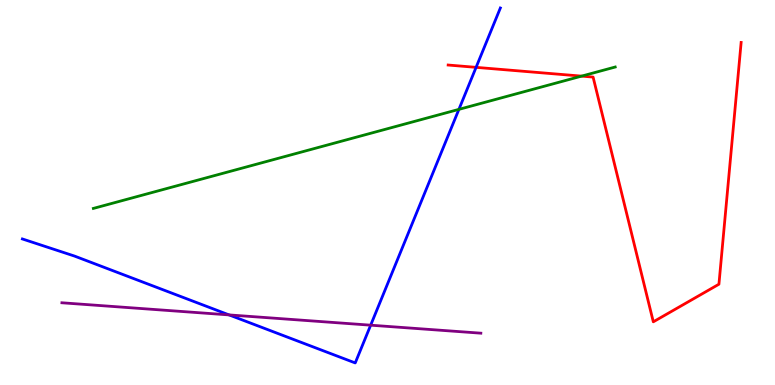[{'lines': ['blue', 'red'], 'intersections': [{'x': 6.14, 'y': 8.25}]}, {'lines': ['green', 'red'], 'intersections': [{'x': 7.5, 'y': 8.02}]}, {'lines': ['purple', 'red'], 'intersections': []}, {'lines': ['blue', 'green'], 'intersections': [{'x': 5.92, 'y': 7.16}]}, {'lines': ['blue', 'purple'], 'intersections': [{'x': 2.96, 'y': 1.82}, {'x': 4.78, 'y': 1.55}]}, {'lines': ['green', 'purple'], 'intersections': []}]